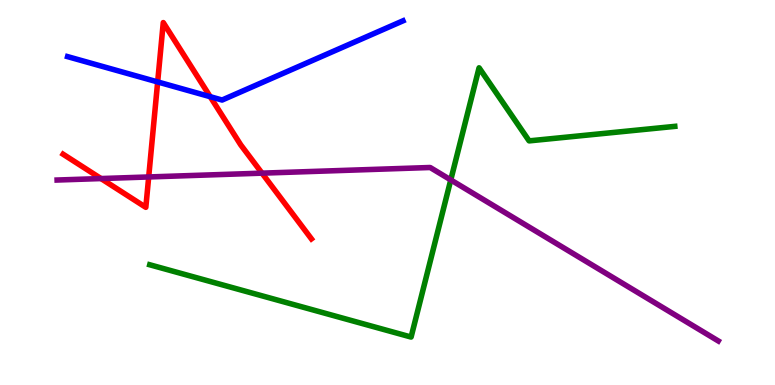[{'lines': ['blue', 'red'], 'intersections': [{'x': 2.03, 'y': 7.87}, {'x': 2.71, 'y': 7.49}]}, {'lines': ['green', 'red'], 'intersections': []}, {'lines': ['purple', 'red'], 'intersections': [{'x': 1.3, 'y': 5.36}, {'x': 1.92, 'y': 5.4}, {'x': 3.38, 'y': 5.5}]}, {'lines': ['blue', 'green'], 'intersections': []}, {'lines': ['blue', 'purple'], 'intersections': []}, {'lines': ['green', 'purple'], 'intersections': [{'x': 5.82, 'y': 5.33}]}]